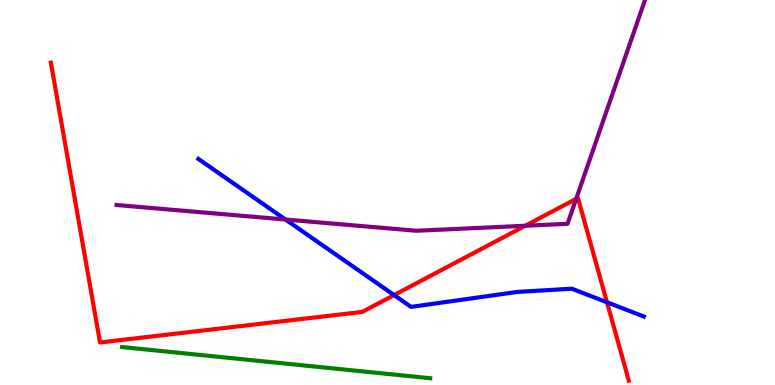[{'lines': ['blue', 'red'], 'intersections': [{'x': 5.09, 'y': 2.34}, {'x': 7.83, 'y': 2.15}]}, {'lines': ['green', 'red'], 'intersections': []}, {'lines': ['purple', 'red'], 'intersections': [{'x': 6.78, 'y': 4.14}, {'x': 7.43, 'y': 4.83}]}, {'lines': ['blue', 'green'], 'intersections': []}, {'lines': ['blue', 'purple'], 'intersections': [{'x': 3.68, 'y': 4.3}]}, {'lines': ['green', 'purple'], 'intersections': []}]